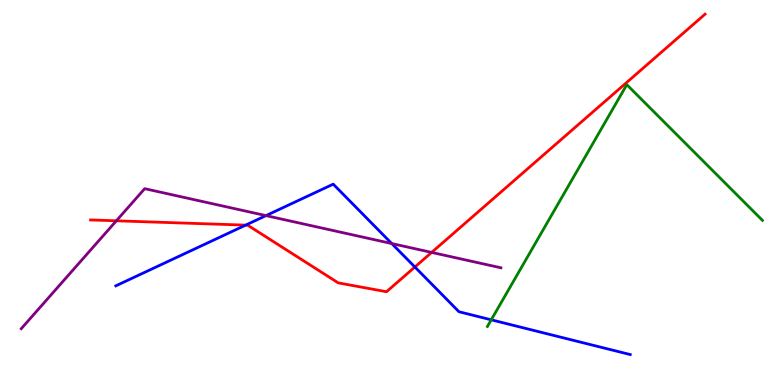[{'lines': ['blue', 'red'], 'intersections': [{'x': 3.17, 'y': 4.15}, {'x': 5.35, 'y': 3.06}]}, {'lines': ['green', 'red'], 'intersections': []}, {'lines': ['purple', 'red'], 'intersections': [{'x': 1.5, 'y': 4.26}, {'x': 5.57, 'y': 3.44}]}, {'lines': ['blue', 'green'], 'intersections': [{'x': 6.34, 'y': 1.69}]}, {'lines': ['blue', 'purple'], 'intersections': [{'x': 3.43, 'y': 4.4}, {'x': 5.06, 'y': 3.67}]}, {'lines': ['green', 'purple'], 'intersections': []}]